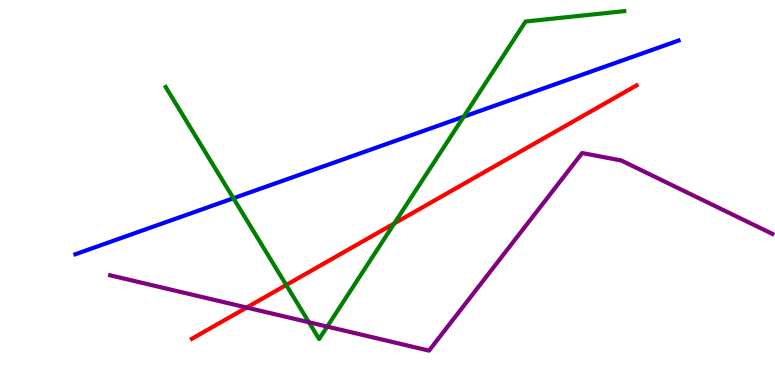[{'lines': ['blue', 'red'], 'intersections': []}, {'lines': ['green', 'red'], 'intersections': [{'x': 3.69, 'y': 2.6}, {'x': 5.09, 'y': 4.2}]}, {'lines': ['purple', 'red'], 'intersections': [{'x': 3.18, 'y': 2.01}]}, {'lines': ['blue', 'green'], 'intersections': [{'x': 3.01, 'y': 4.85}, {'x': 5.98, 'y': 6.97}]}, {'lines': ['blue', 'purple'], 'intersections': []}, {'lines': ['green', 'purple'], 'intersections': [{'x': 3.99, 'y': 1.63}, {'x': 4.22, 'y': 1.52}]}]